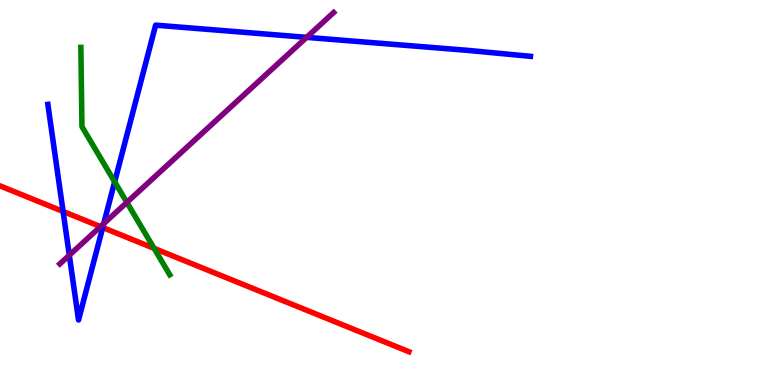[{'lines': ['blue', 'red'], 'intersections': [{'x': 0.814, 'y': 4.51}, {'x': 1.33, 'y': 4.09}]}, {'lines': ['green', 'red'], 'intersections': [{'x': 1.99, 'y': 3.55}]}, {'lines': ['purple', 'red'], 'intersections': [{'x': 1.3, 'y': 4.11}]}, {'lines': ['blue', 'green'], 'intersections': [{'x': 1.48, 'y': 5.28}]}, {'lines': ['blue', 'purple'], 'intersections': [{'x': 0.894, 'y': 3.37}, {'x': 1.34, 'y': 4.19}, {'x': 3.96, 'y': 9.03}]}, {'lines': ['green', 'purple'], 'intersections': [{'x': 1.64, 'y': 4.74}]}]